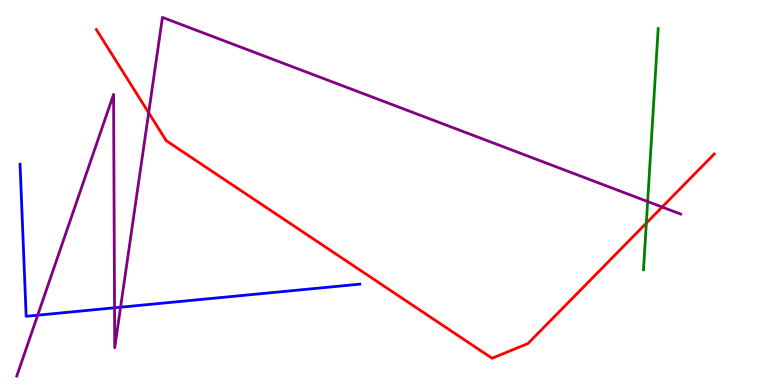[{'lines': ['blue', 'red'], 'intersections': []}, {'lines': ['green', 'red'], 'intersections': [{'x': 8.34, 'y': 4.21}]}, {'lines': ['purple', 'red'], 'intersections': [{'x': 1.92, 'y': 7.07}, {'x': 8.54, 'y': 4.62}]}, {'lines': ['blue', 'green'], 'intersections': []}, {'lines': ['blue', 'purple'], 'intersections': [{'x': 0.486, 'y': 1.81}, {'x': 1.48, 'y': 2.01}, {'x': 1.56, 'y': 2.02}]}, {'lines': ['green', 'purple'], 'intersections': [{'x': 8.36, 'y': 4.76}]}]